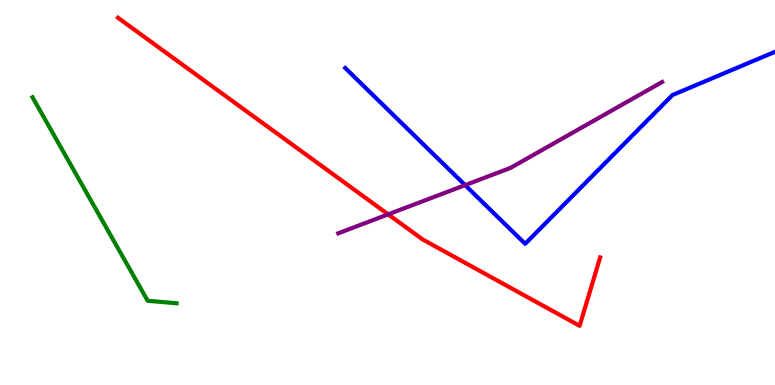[{'lines': ['blue', 'red'], 'intersections': []}, {'lines': ['green', 'red'], 'intersections': []}, {'lines': ['purple', 'red'], 'intersections': [{'x': 5.01, 'y': 4.43}]}, {'lines': ['blue', 'green'], 'intersections': []}, {'lines': ['blue', 'purple'], 'intersections': [{'x': 6.0, 'y': 5.19}]}, {'lines': ['green', 'purple'], 'intersections': []}]